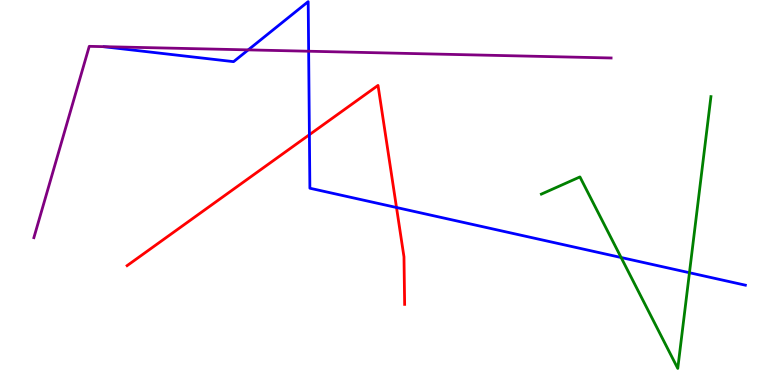[{'lines': ['blue', 'red'], 'intersections': [{'x': 3.99, 'y': 6.5}, {'x': 5.12, 'y': 4.61}]}, {'lines': ['green', 'red'], 'intersections': []}, {'lines': ['purple', 'red'], 'intersections': []}, {'lines': ['blue', 'green'], 'intersections': [{'x': 8.01, 'y': 3.31}, {'x': 8.9, 'y': 2.92}]}, {'lines': ['blue', 'purple'], 'intersections': [{'x': 3.2, 'y': 8.7}, {'x': 3.98, 'y': 8.67}]}, {'lines': ['green', 'purple'], 'intersections': []}]